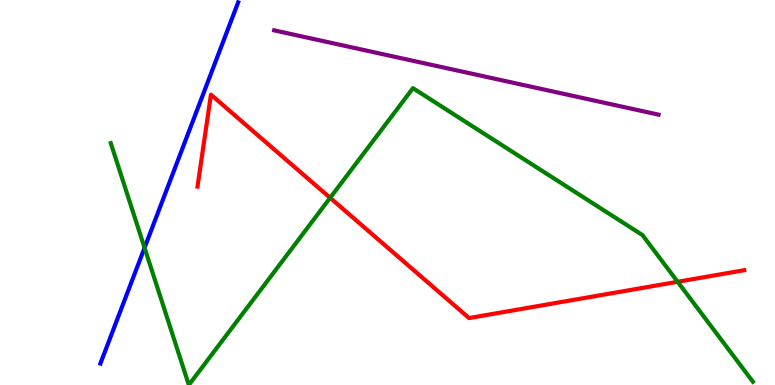[{'lines': ['blue', 'red'], 'intersections': []}, {'lines': ['green', 'red'], 'intersections': [{'x': 4.26, 'y': 4.86}, {'x': 8.74, 'y': 2.68}]}, {'lines': ['purple', 'red'], 'intersections': []}, {'lines': ['blue', 'green'], 'intersections': [{'x': 1.87, 'y': 3.56}]}, {'lines': ['blue', 'purple'], 'intersections': []}, {'lines': ['green', 'purple'], 'intersections': []}]